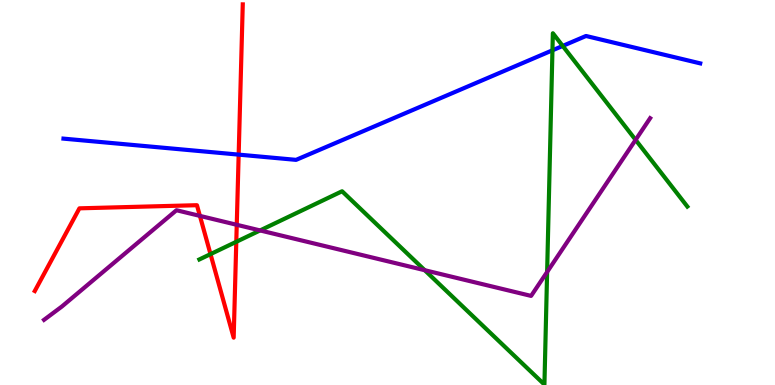[{'lines': ['blue', 'red'], 'intersections': [{'x': 3.08, 'y': 5.98}]}, {'lines': ['green', 'red'], 'intersections': [{'x': 2.72, 'y': 3.4}, {'x': 3.05, 'y': 3.72}]}, {'lines': ['purple', 'red'], 'intersections': [{'x': 2.58, 'y': 4.39}, {'x': 3.05, 'y': 4.16}]}, {'lines': ['blue', 'green'], 'intersections': [{'x': 7.13, 'y': 8.69}, {'x': 7.26, 'y': 8.81}]}, {'lines': ['blue', 'purple'], 'intersections': []}, {'lines': ['green', 'purple'], 'intersections': [{'x': 3.36, 'y': 4.01}, {'x': 5.48, 'y': 2.98}, {'x': 7.06, 'y': 2.94}, {'x': 8.2, 'y': 6.37}]}]